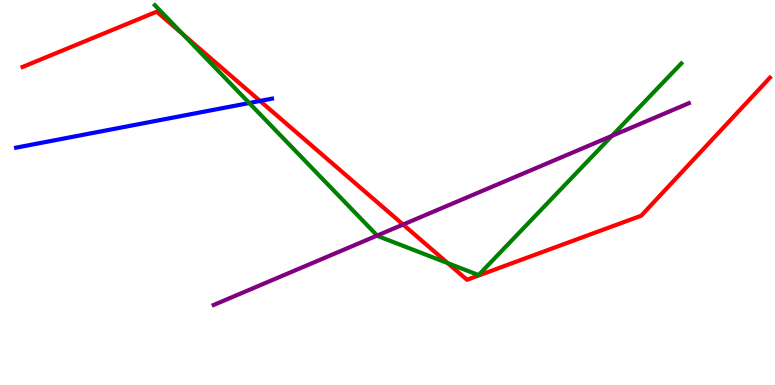[{'lines': ['blue', 'red'], 'intersections': [{'x': 3.36, 'y': 7.38}]}, {'lines': ['green', 'red'], 'intersections': [{'x': 2.36, 'y': 9.11}, {'x': 5.78, 'y': 3.17}]}, {'lines': ['purple', 'red'], 'intersections': [{'x': 5.2, 'y': 4.17}]}, {'lines': ['blue', 'green'], 'intersections': [{'x': 3.22, 'y': 7.32}]}, {'lines': ['blue', 'purple'], 'intersections': []}, {'lines': ['green', 'purple'], 'intersections': [{'x': 4.87, 'y': 3.88}, {'x': 7.9, 'y': 6.47}]}]